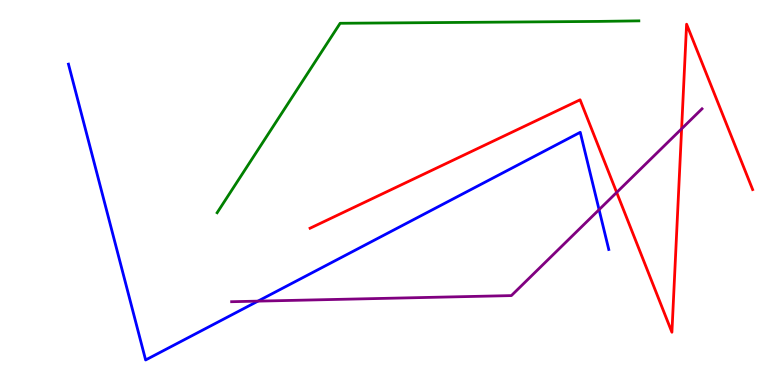[{'lines': ['blue', 'red'], 'intersections': []}, {'lines': ['green', 'red'], 'intersections': []}, {'lines': ['purple', 'red'], 'intersections': [{'x': 7.96, 'y': 5.0}, {'x': 8.79, 'y': 6.65}]}, {'lines': ['blue', 'green'], 'intersections': []}, {'lines': ['blue', 'purple'], 'intersections': [{'x': 3.33, 'y': 2.18}, {'x': 7.73, 'y': 4.55}]}, {'lines': ['green', 'purple'], 'intersections': []}]